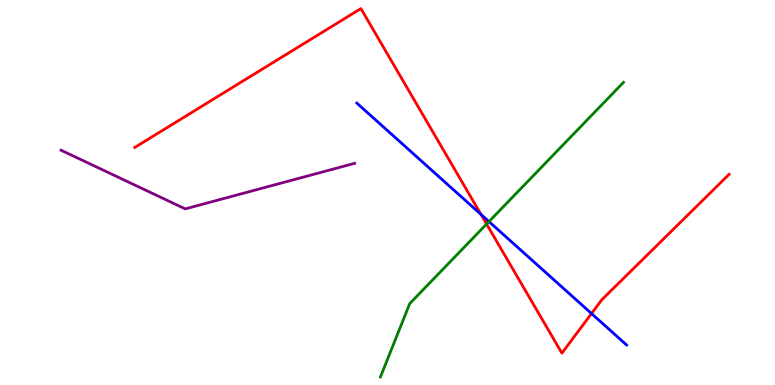[{'lines': ['blue', 'red'], 'intersections': [{'x': 6.21, 'y': 4.43}, {'x': 7.63, 'y': 1.86}]}, {'lines': ['green', 'red'], 'intersections': [{'x': 6.28, 'y': 4.18}]}, {'lines': ['purple', 'red'], 'intersections': []}, {'lines': ['blue', 'green'], 'intersections': [{'x': 6.31, 'y': 4.24}]}, {'lines': ['blue', 'purple'], 'intersections': []}, {'lines': ['green', 'purple'], 'intersections': []}]